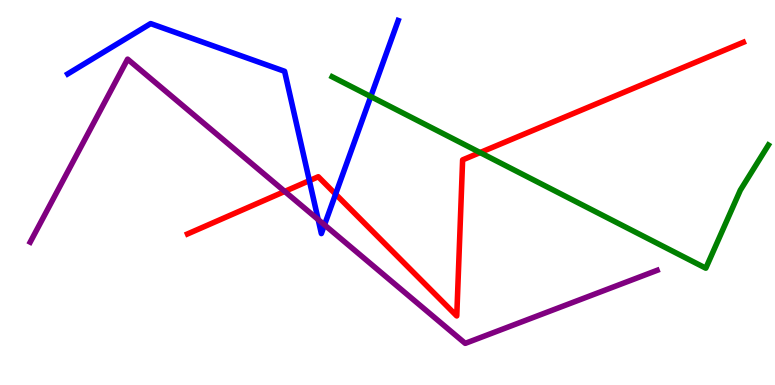[{'lines': ['blue', 'red'], 'intersections': [{'x': 3.99, 'y': 5.31}, {'x': 4.33, 'y': 4.96}]}, {'lines': ['green', 'red'], 'intersections': [{'x': 6.19, 'y': 6.04}]}, {'lines': ['purple', 'red'], 'intersections': [{'x': 3.67, 'y': 5.03}]}, {'lines': ['blue', 'green'], 'intersections': [{'x': 4.78, 'y': 7.49}]}, {'lines': ['blue', 'purple'], 'intersections': [{'x': 4.11, 'y': 4.3}, {'x': 4.19, 'y': 4.16}]}, {'lines': ['green', 'purple'], 'intersections': []}]